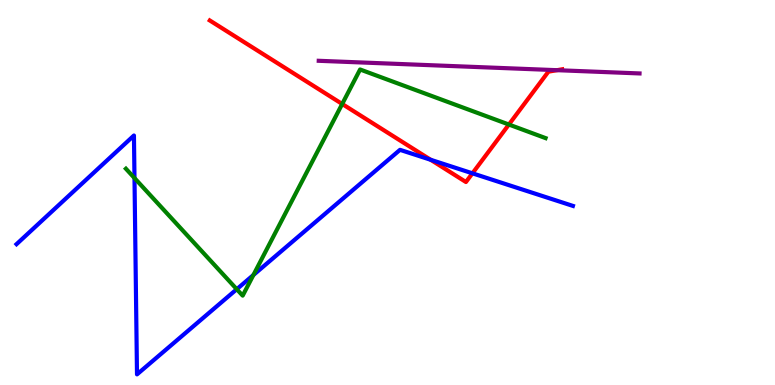[{'lines': ['blue', 'red'], 'intersections': [{'x': 5.56, 'y': 5.85}, {'x': 6.1, 'y': 5.5}]}, {'lines': ['green', 'red'], 'intersections': [{'x': 4.42, 'y': 7.3}, {'x': 6.57, 'y': 6.77}]}, {'lines': ['purple', 'red'], 'intersections': [{'x': 7.19, 'y': 8.18}]}, {'lines': ['blue', 'green'], 'intersections': [{'x': 1.74, 'y': 5.38}, {'x': 3.05, 'y': 2.49}, {'x': 3.27, 'y': 2.86}]}, {'lines': ['blue', 'purple'], 'intersections': []}, {'lines': ['green', 'purple'], 'intersections': []}]